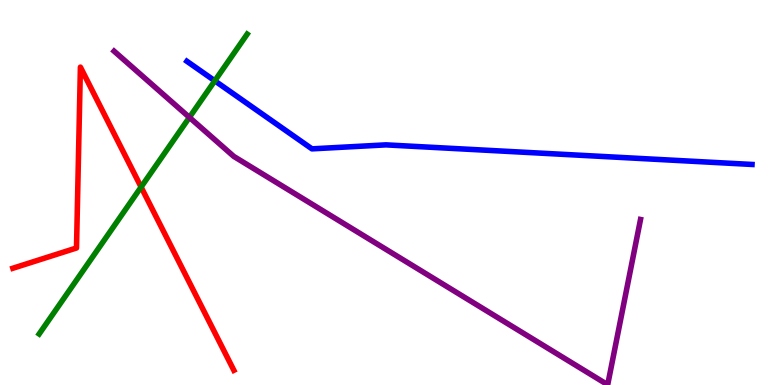[{'lines': ['blue', 'red'], 'intersections': []}, {'lines': ['green', 'red'], 'intersections': [{'x': 1.82, 'y': 5.14}]}, {'lines': ['purple', 'red'], 'intersections': []}, {'lines': ['blue', 'green'], 'intersections': [{'x': 2.77, 'y': 7.9}]}, {'lines': ['blue', 'purple'], 'intersections': []}, {'lines': ['green', 'purple'], 'intersections': [{'x': 2.44, 'y': 6.95}]}]